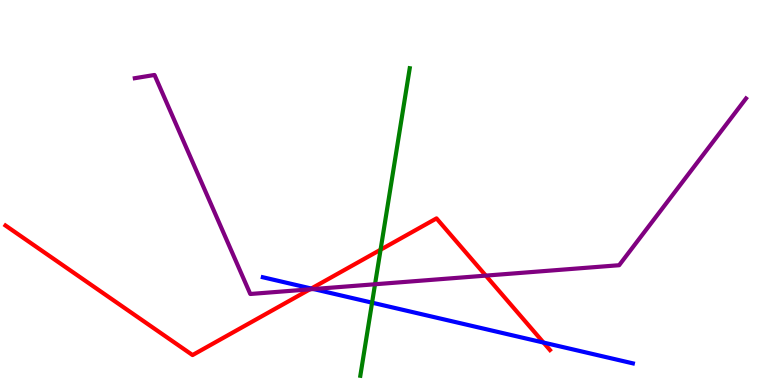[{'lines': ['blue', 'red'], 'intersections': [{'x': 4.02, 'y': 2.51}, {'x': 7.01, 'y': 1.1}]}, {'lines': ['green', 'red'], 'intersections': [{'x': 4.91, 'y': 3.51}]}, {'lines': ['purple', 'red'], 'intersections': [{'x': 4.0, 'y': 2.48}, {'x': 6.27, 'y': 2.84}]}, {'lines': ['blue', 'green'], 'intersections': [{'x': 4.8, 'y': 2.14}]}, {'lines': ['blue', 'purple'], 'intersections': [{'x': 4.05, 'y': 2.49}]}, {'lines': ['green', 'purple'], 'intersections': [{'x': 4.84, 'y': 2.62}]}]